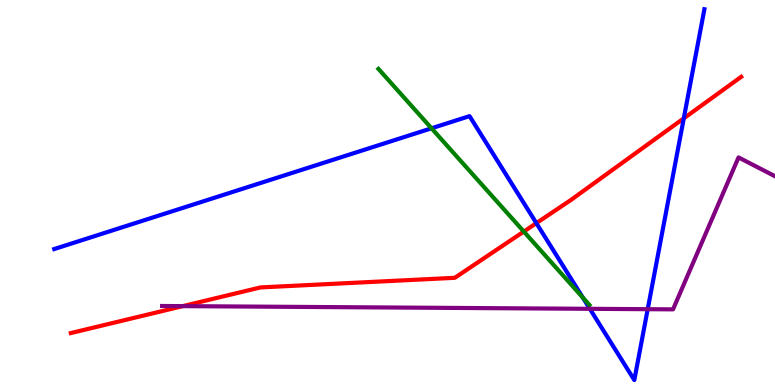[{'lines': ['blue', 'red'], 'intersections': [{'x': 6.92, 'y': 4.2}, {'x': 8.82, 'y': 6.93}]}, {'lines': ['green', 'red'], 'intersections': [{'x': 6.76, 'y': 3.99}]}, {'lines': ['purple', 'red'], 'intersections': [{'x': 2.36, 'y': 2.05}]}, {'lines': ['blue', 'green'], 'intersections': [{'x': 5.57, 'y': 6.67}, {'x': 7.52, 'y': 2.27}]}, {'lines': ['blue', 'purple'], 'intersections': [{'x': 7.61, 'y': 1.98}, {'x': 8.36, 'y': 1.97}]}, {'lines': ['green', 'purple'], 'intersections': []}]